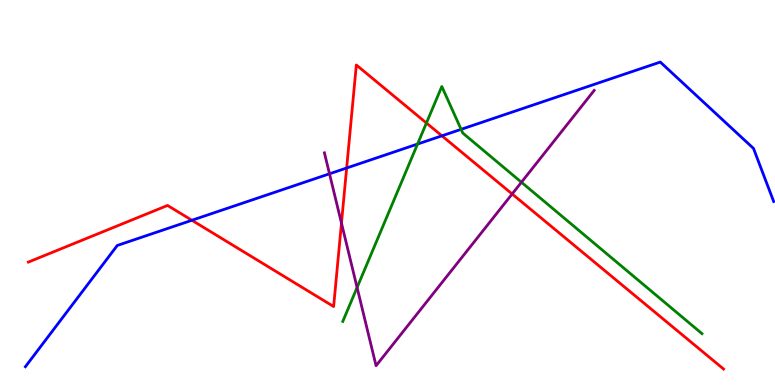[{'lines': ['blue', 'red'], 'intersections': [{'x': 2.48, 'y': 4.28}, {'x': 4.47, 'y': 5.64}, {'x': 5.7, 'y': 6.47}]}, {'lines': ['green', 'red'], 'intersections': [{'x': 5.5, 'y': 6.81}]}, {'lines': ['purple', 'red'], 'intersections': [{'x': 4.41, 'y': 4.2}, {'x': 6.61, 'y': 4.96}]}, {'lines': ['blue', 'green'], 'intersections': [{'x': 5.39, 'y': 6.26}, {'x': 5.95, 'y': 6.64}]}, {'lines': ['blue', 'purple'], 'intersections': [{'x': 4.25, 'y': 5.49}]}, {'lines': ['green', 'purple'], 'intersections': [{'x': 4.61, 'y': 2.53}, {'x': 6.73, 'y': 5.27}]}]